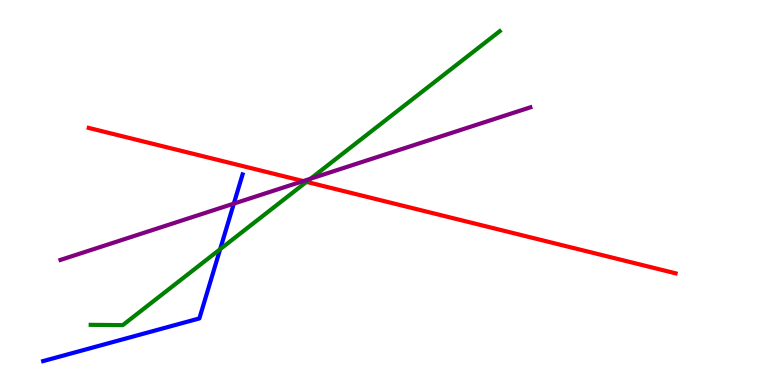[{'lines': ['blue', 'red'], 'intersections': []}, {'lines': ['green', 'red'], 'intersections': [{'x': 3.95, 'y': 5.28}]}, {'lines': ['purple', 'red'], 'intersections': [{'x': 3.91, 'y': 5.3}]}, {'lines': ['blue', 'green'], 'intersections': [{'x': 2.84, 'y': 3.53}]}, {'lines': ['blue', 'purple'], 'intersections': [{'x': 3.02, 'y': 4.71}]}, {'lines': ['green', 'purple'], 'intersections': [{'x': 4.01, 'y': 5.36}]}]